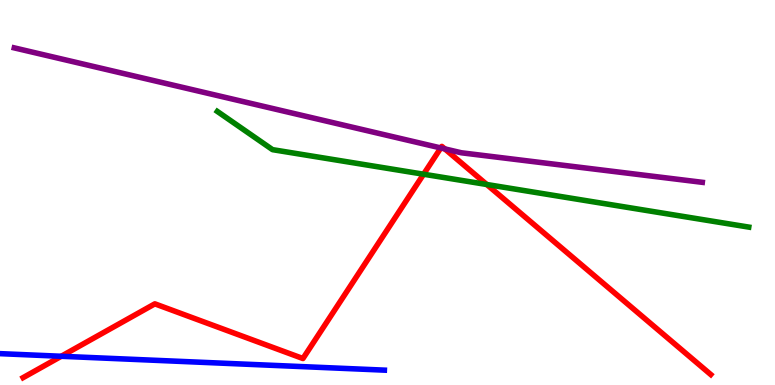[{'lines': ['blue', 'red'], 'intersections': [{'x': 0.79, 'y': 0.746}]}, {'lines': ['green', 'red'], 'intersections': [{'x': 5.47, 'y': 5.47}, {'x': 6.28, 'y': 5.21}]}, {'lines': ['purple', 'red'], 'intersections': [{'x': 5.69, 'y': 6.16}, {'x': 5.74, 'y': 6.13}]}, {'lines': ['blue', 'green'], 'intersections': []}, {'lines': ['blue', 'purple'], 'intersections': []}, {'lines': ['green', 'purple'], 'intersections': []}]